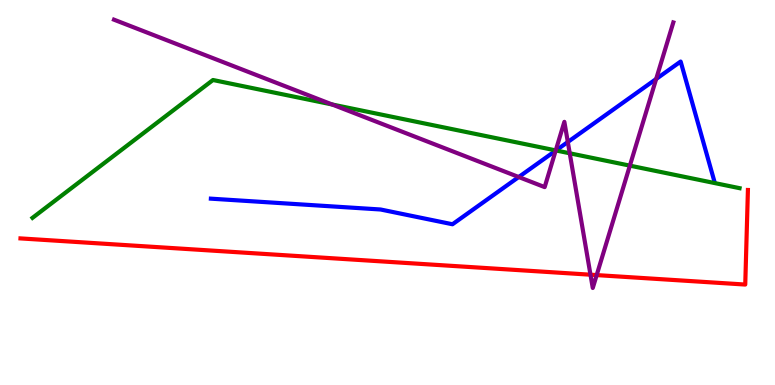[{'lines': ['blue', 'red'], 'intersections': []}, {'lines': ['green', 'red'], 'intersections': []}, {'lines': ['purple', 'red'], 'intersections': [{'x': 7.62, 'y': 2.86}, {'x': 7.7, 'y': 2.85}]}, {'lines': ['blue', 'green'], 'intersections': [{'x': 7.17, 'y': 6.09}]}, {'lines': ['blue', 'purple'], 'intersections': [{'x': 6.69, 'y': 5.4}, {'x': 7.17, 'y': 6.09}, {'x': 7.33, 'y': 6.31}, {'x': 8.47, 'y': 7.95}]}, {'lines': ['green', 'purple'], 'intersections': [{'x': 4.29, 'y': 7.29}, {'x': 7.17, 'y': 6.09}, {'x': 7.35, 'y': 6.02}, {'x': 8.13, 'y': 5.7}]}]